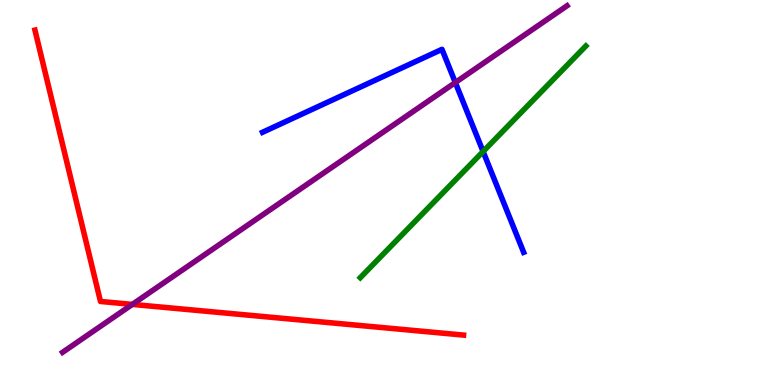[{'lines': ['blue', 'red'], 'intersections': []}, {'lines': ['green', 'red'], 'intersections': []}, {'lines': ['purple', 'red'], 'intersections': [{'x': 1.71, 'y': 2.09}]}, {'lines': ['blue', 'green'], 'intersections': [{'x': 6.23, 'y': 6.06}]}, {'lines': ['blue', 'purple'], 'intersections': [{'x': 5.88, 'y': 7.86}]}, {'lines': ['green', 'purple'], 'intersections': []}]